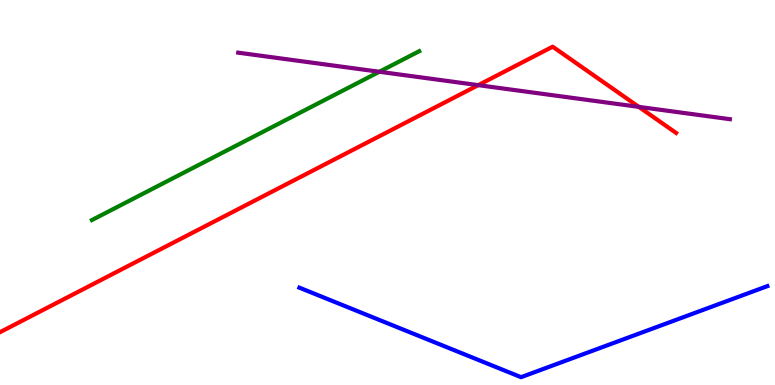[{'lines': ['blue', 'red'], 'intersections': []}, {'lines': ['green', 'red'], 'intersections': []}, {'lines': ['purple', 'red'], 'intersections': [{'x': 6.17, 'y': 7.79}, {'x': 8.24, 'y': 7.22}]}, {'lines': ['blue', 'green'], 'intersections': []}, {'lines': ['blue', 'purple'], 'intersections': []}, {'lines': ['green', 'purple'], 'intersections': [{'x': 4.9, 'y': 8.14}]}]